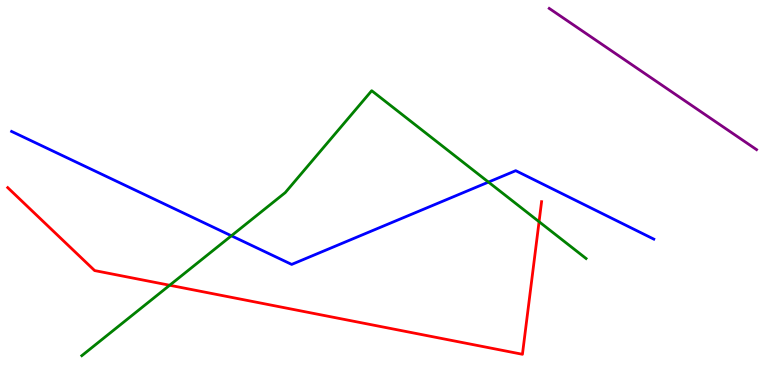[{'lines': ['blue', 'red'], 'intersections': []}, {'lines': ['green', 'red'], 'intersections': [{'x': 2.19, 'y': 2.59}, {'x': 6.96, 'y': 4.24}]}, {'lines': ['purple', 'red'], 'intersections': []}, {'lines': ['blue', 'green'], 'intersections': [{'x': 2.99, 'y': 3.88}, {'x': 6.3, 'y': 5.27}]}, {'lines': ['blue', 'purple'], 'intersections': []}, {'lines': ['green', 'purple'], 'intersections': []}]